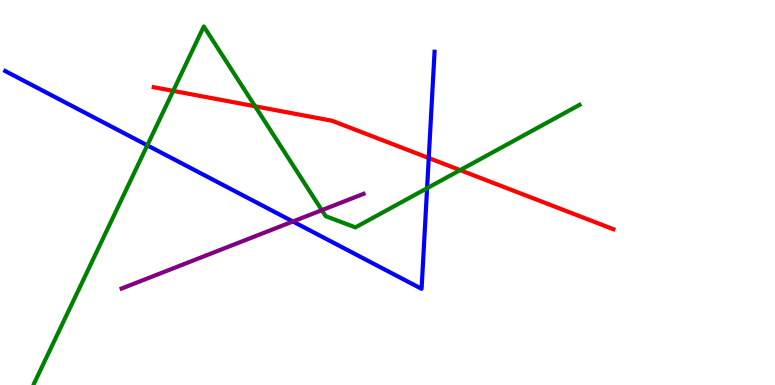[{'lines': ['blue', 'red'], 'intersections': [{'x': 5.53, 'y': 5.9}]}, {'lines': ['green', 'red'], 'intersections': [{'x': 2.23, 'y': 7.64}, {'x': 3.29, 'y': 7.24}, {'x': 5.94, 'y': 5.58}]}, {'lines': ['purple', 'red'], 'intersections': []}, {'lines': ['blue', 'green'], 'intersections': [{'x': 1.9, 'y': 6.22}, {'x': 5.51, 'y': 5.11}]}, {'lines': ['blue', 'purple'], 'intersections': [{'x': 3.78, 'y': 4.25}]}, {'lines': ['green', 'purple'], 'intersections': [{'x': 4.15, 'y': 4.54}]}]